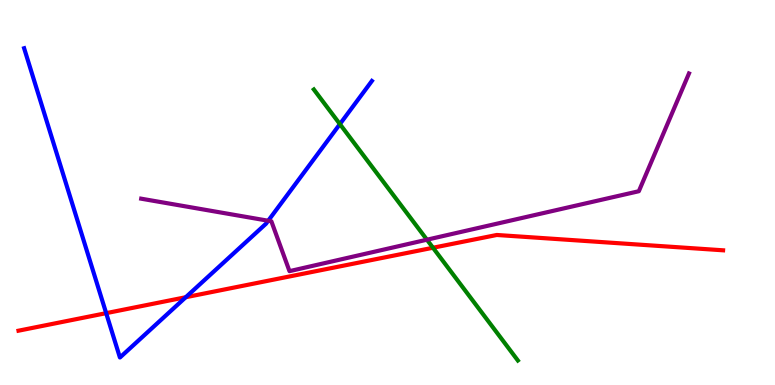[{'lines': ['blue', 'red'], 'intersections': [{'x': 1.37, 'y': 1.87}, {'x': 2.4, 'y': 2.28}]}, {'lines': ['green', 'red'], 'intersections': [{'x': 5.59, 'y': 3.56}]}, {'lines': ['purple', 'red'], 'intersections': []}, {'lines': ['blue', 'green'], 'intersections': [{'x': 4.39, 'y': 6.78}]}, {'lines': ['blue', 'purple'], 'intersections': [{'x': 3.46, 'y': 4.27}]}, {'lines': ['green', 'purple'], 'intersections': [{'x': 5.51, 'y': 3.77}]}]